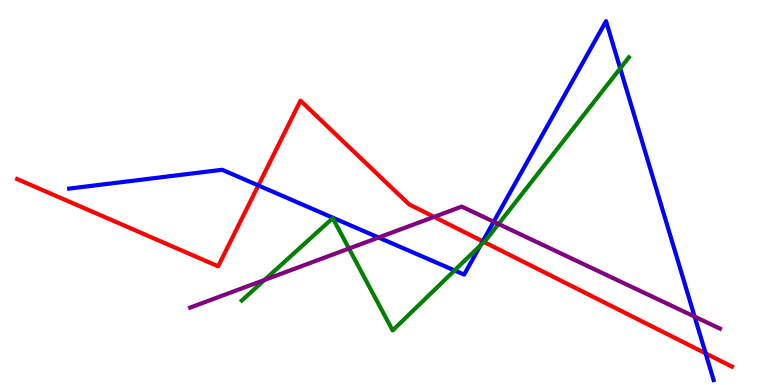[{'lines': ['blue', 'red'], 'intersections': [{'x': 3.33, 'y': 5.18}, {'x': 6.23, 'y': 3.73}, {'x': 9.1, 'y': 0.821}]}, {'lines': ['green', 'red'], 'intersections': [{'x': 6.24, 'y': 3.72}]}, {'lines': ['purple', 'red'], 'intersections': [{'x': 5.6, 'y': 4.37}]}, {'lines': ['blue', 'green'], 'intersections': [{'x': 5.87, 'y': 2.98}, {'x': 6.2, 'y': 3.63}, {'x': 8.0, 'y': 8.22}]}, {'lines': ['blue', 'purple'], 'intersections': [{'x': 4.88, 'y': 3.83}, {'x': 6.37, 'y': 4.24}, {'x': 8.96, 'y': 1.78}]}, {'lines': ['green', 'purple'], 'intersections': [{'x': 3.41, 'y': 2.73}, {'x': 4.5, 'y': 3.54}, {'x': 6.43, 'y': 4.18}]}]